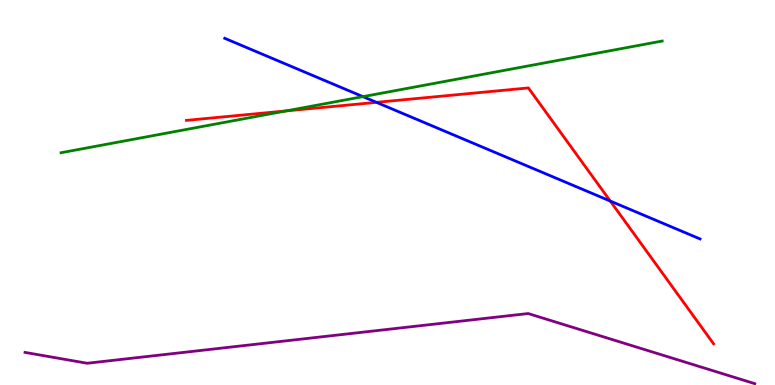[{'lines': ['blue', 'red'], 'intersections': [{'x': 4.86, 'y': 7.34}, {'x': 7.87, 'y': 4.78}]}, {'lines': ['green', 'red'], 'intersections': [{'x': 3.69, 'y': 7.12}]}, {'lines': ['purple', 'red'], 'intersections': []}, {'lines': ['blue', 'green'], 'intersections': [{'x': 4.68, 'y': 7.49}]}, {'lines': ['blue', 'purple'], 'intersections': []}, {'lines': ['green', 'purple'], 'intersections': []}]